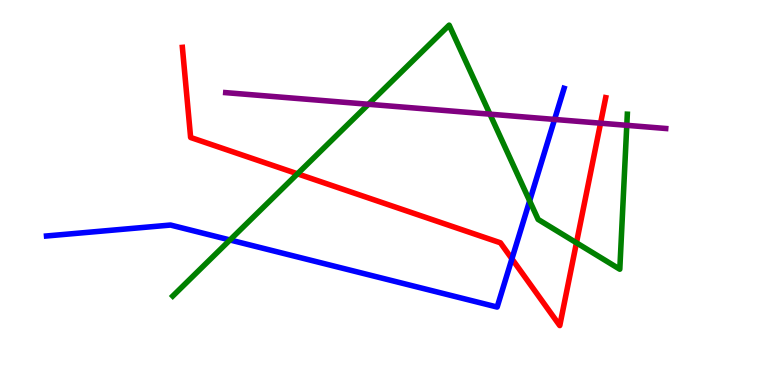[{'lines': ['blue', 'red'], 'intersections': [{'x': 6.61, 'y': 3.28}]}, {'lines': ['green', 'red'], 'intersections': [{'x': 3.84, 'y': 5.49}, {'x': 7.44, 'y': 3.69}]}, {'lines': ['purple', 'red'], 'intersections': [{'x': 7.75, 'y': 6.8}]}, {'lines': ['blue', 'green'], 'intersections': [{'x': 2.97, 'y': 3.77}, {'x': 6.83, 'y': 4.78}]}, {'lines': ['blue', 'purple'], 'intersections': [{'x': 7.16, 'y': 6.9}]}, {'lines': ['green', 'purple'], 'intersections': [{'x': 4.75, 'y': 7.29}, {'x': 6.32, 'y': 7.03}, {'x': 8.09, 'y': 6.74}]}]